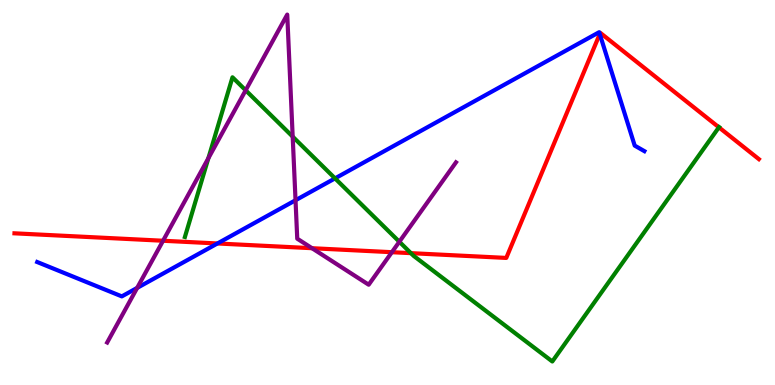[{'lines': ['blue', 'red'], 'intersections': [{'x': 2.81, 'y': 3.68}, {'x': 7.74, 'y': 9.12}]}, {'lines': ['green', 'red'], 'intersections': [{'x': 5.3, 'y': 3.42}, {'x': 9.28, 'y': 6.69}]}, {'lines': ['purple', 'red'], 'intersections': [{'x': 2.1, 'y': 3.75}, {'x': 4.03, 'y': 3.55}, {'x': 5.06, 'y': 3.45}]}, {'lines': ['blue', 'green'], 'intersections': [{'x': 4.32, 'y': 5.37}]}, {'lines': ['blue', 'purple'], 'intersections': [{'x': 1.77, 'y': 2.52}, {'x': 3.81, 'y': 4.8}]}, {'lines': ['green', 'purple'], 'intersections': [{'x': 2.69, 'y': 5.89}, {'x': 3.17, 'y': 7.65}, {'x': 3.78, 'y': 6.45}, {'x': 5.15, 'y': 3.72}]}]